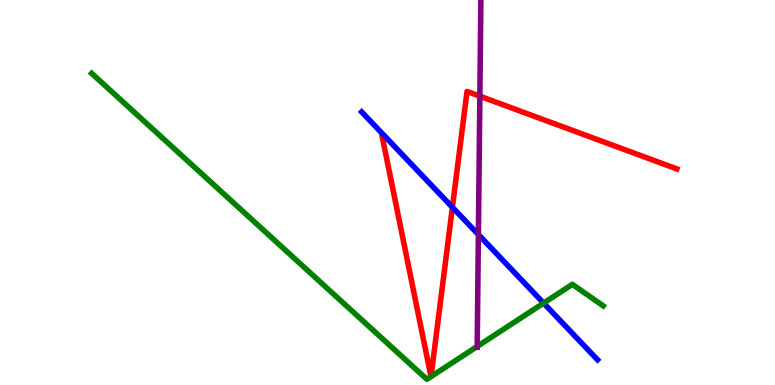[{'lines': ['blue', 'red'], 'intersections': [{'x': 5.84, 'y': 4.62}]}, {'lines': ['green', 'red'], 'intersections': [{'x': 5.56, 'y': 0.218}, {'x': 5.56, 'y': 0.218}]}, {'lines': ['purple', 'red'], 'intersections': [{'x': 6.19, 'y': 7.5}]}, {'lines': ['blue', 'green'], 'intersections': [{'x': 7.01, 'y': 2.13}]}, {'lines': ['blue', 'purple'], 'intersections': [{'x': 6.17, 'y': 3.91}]}, {'lines': ['green', 'purple'], 'intersections': [{'x': 6.16, 'y': 1.0}]}]